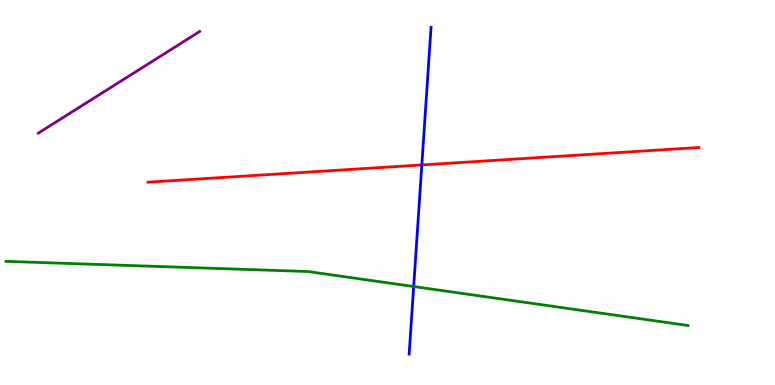[{'lines': ['blue', 'red'], 'intersections': [{'x': 5.44, 'y': 5.72}]}, {'lines': ['green', 'red'], 'intersections': []}, {'lines': ['purple', 'red'], 'intersections': []}, {'lines': ['blue', 'green'], 'intersections': [{'x': 5.34, 'y': 2.56}]}, {'lines': ['blue', 'purple'], 'intersections': []}, {'lines': ['green', 'purple'], 'intersections': []}]